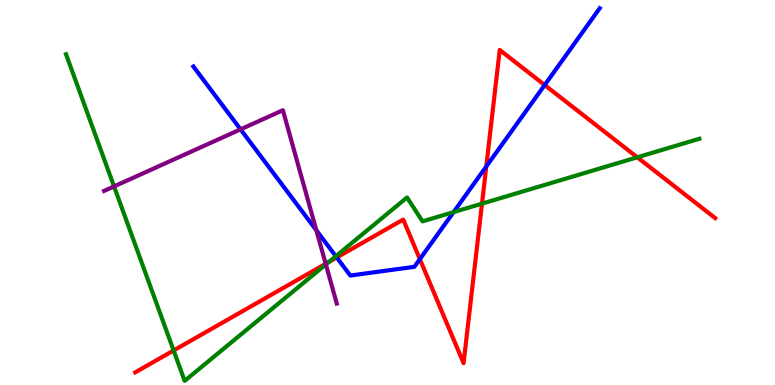[{'lines': ['blue', 'red'], 'intersections': [{'x': 4.35, 'y': 3.31}, {'x': 5.42, 'y': 3.27}, {'x': 6.27, 'y': 5.68}, {'x': 7.03, 'y': 7.79}]}, {'lines': ['green', 'red'], 'intersections': [{'x': 2.24, 'y': 0.897}, {'x': 4.24, 'y': 3.19}, {'x': 6.22, 'y': 4.71}, {'x': 8.22, 'y': 5.91}]}, {'lines': ['purple', 'red'], 'intersections': [{'x': 4.2, 'y': 3.15}]}, {'lines': ['blue', 'green'], 'intersections': [{'x': 4.33, 'y': 3.35}, {'x': 5.85, 'y': 4.49}]}, {'lines': ['blue', 'purple'], 'intersections': [{'x': 3.1, 'y': 6.64}, {'x': 4.08, 'y': 4.02}]}, {'lines': ['green', 'purple'], 'intersections': [{'x': 1.47, 'y': 5.16}, {'x': 4.2, 'y': 3.13}]}]